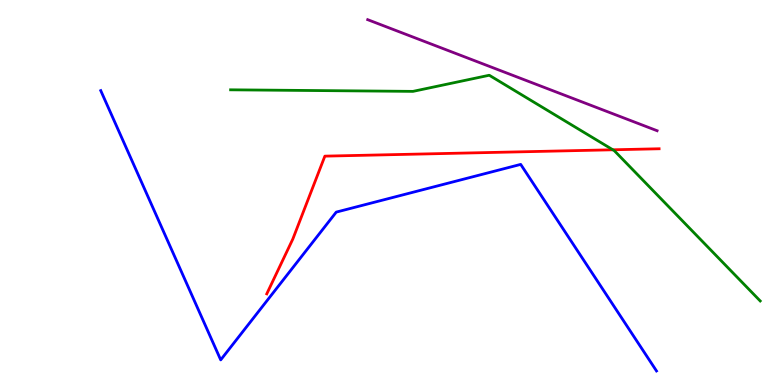[{'lines': ['blue', 'red'], 'intersections': []}, {'lines': ['green', 'red'], 'intersections': [{'x': 7.91, 'y': 6.11}]}, {'lines': ['purple', 'red'], 'intersections': []}, {'lines': ['blue', 'green'], 'intersections': []}, {'lines': ['blue', 'purple'], 'intersections': []}, {'lines': ['green', 'purple'], 'intersections': []}]